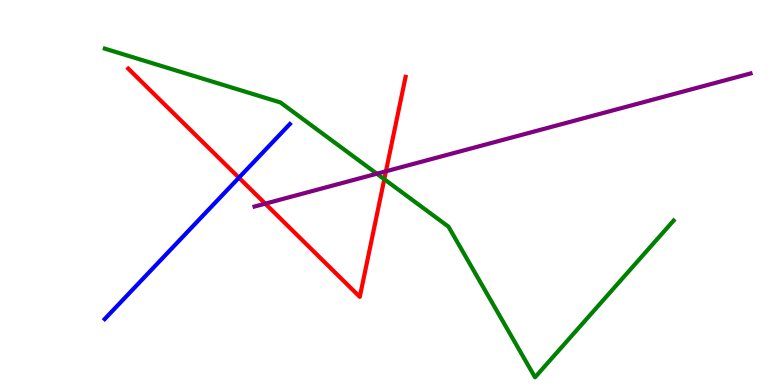[{'lines': ['blue', 'red'], 'intersections': [{'x': 3.08, 'y': 5.38}]}, {'lines': ['green', 'red'], 'intersections': [{'x': 4.96, 'y': 5.34}]}, {'lines': ['purple', 'red'], 'intersections': [{'x': 3.42, 'y': 4.71}, {'x': 4.98, 'y': 5.55}]}, {'lines': ['blue', 'green'], 'intersections': []}, {'lines': ['blue', 'purple'], 'intersections': []}, {'lines': ['green', 'purple'], 'intersections': [{'x': 4.86, 'y': 5.49}]}]